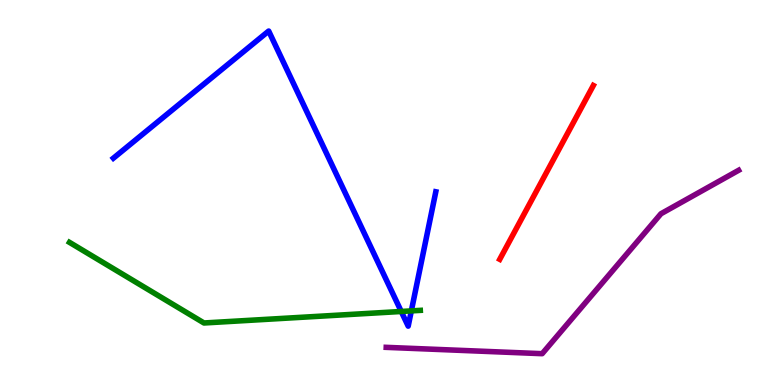[{'lines': ['blue', 'red'], 'intersections': []}, {'lines': ['green', 'red'], 'intersections': []}, {'lines': ['purple', 'red'], 'intersections': []}, {'lines': ['blue', 'green'], 'intersections': [{'x': 5.18, 'y': 1.91}, {'x': 5.31, 'y': 1.93}]}, {'lines': ['blue', 'purple'], 'intersections': []}, {'lines': ['green', 'purple'], 'intersections': []}]